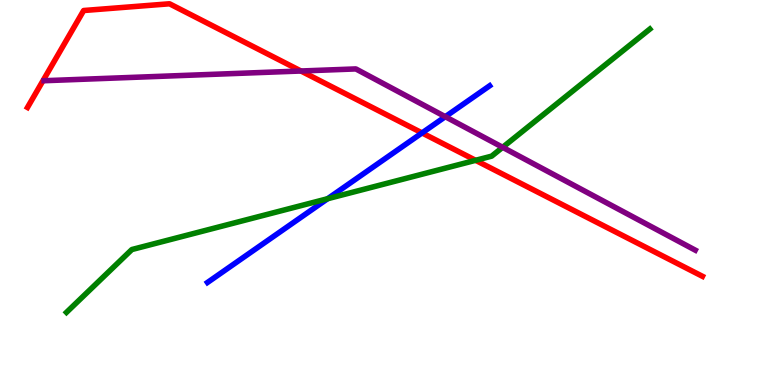[{'lines': ['blue', 'red'], 'intersections': [{'x': 5.45, 'y': 6.55}]}, {'lines': ['green', 'red'], 'intersections': [{'x': 6.14, 'y': 5.84}]}, {'lines': ['purple', 'red'], 'intersections': [{'x': 3.88, 'y': 8.16}]}, {'lines': ['blue', 'green'], 'intersections': [{'x': 4.23, 'y': 4.84}]}, {'lines': ['blue', 'purple'], 'intersections': [{'x': 5.75, 'y': 6.97}]}, {'lines': ['green', 'purple'], 'intersections': [{'x': 6.49, 'y': 6.17}]}]